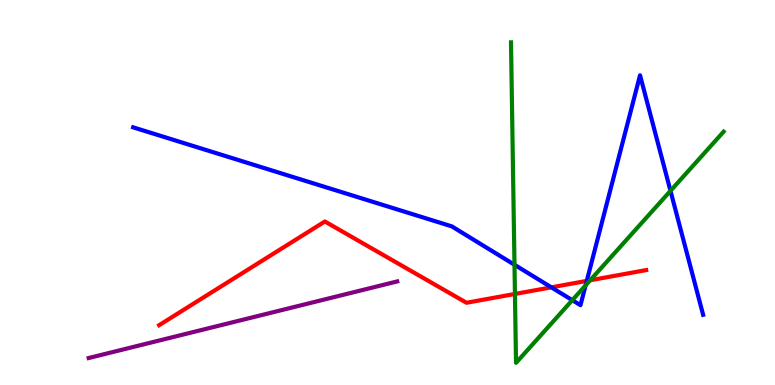[{'lines': ['blue', 'red'], 'intersections': [{'x': 7.11, 'y': 2.54}, {'x': 7.57, 'y': 2.7}]}, {'lines': ['green', 'red'], 'intersections': [{'x': 6.64, 'y': 2.36}, {'x': 7.62, 'y': 2.72}]}, {'lines': ['purple', 'red'], 'intersections': []}, {'lines': ['blue', 'green'], 'intersections': [{'x': 6.64, 'y': 3.12}, {'x': 7.38, 'y': 2.2}, {'x': 7.56, 'y': 2.59}, {'x': 8.65, 'y': 5.04}]}, {'lines': ['blue', 'purple'], 'intersections': []}, {'lines': ['green', 'purple'], 'intersections': []}]